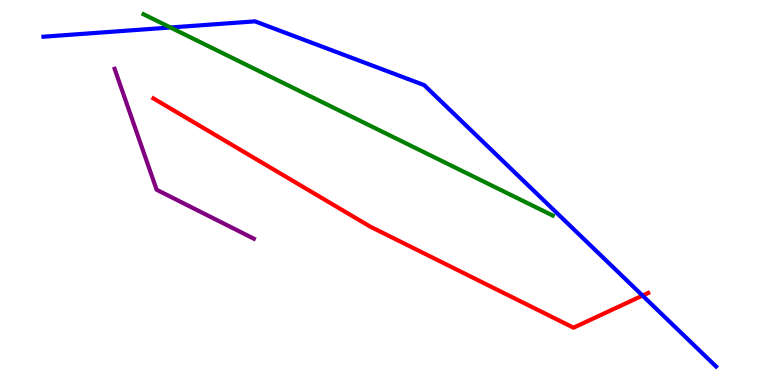[{'lines': ['blue', 'red'], 'intersections': [{'x': 8.29, 'y': 2.32}]}, {'lines': ['green', 'red'], 'intersections': []}, {'lines': ['purple', 'red'], 'intersections': []}, {'lines': ['blue', 'green'], 'intersections': [{'x': 2.2, 'y': 9.29}]}, {'lines': ['blue', 'purple'], 'intersections': []}, {'lines': ['green', 'purple'], 'intersections': []}]